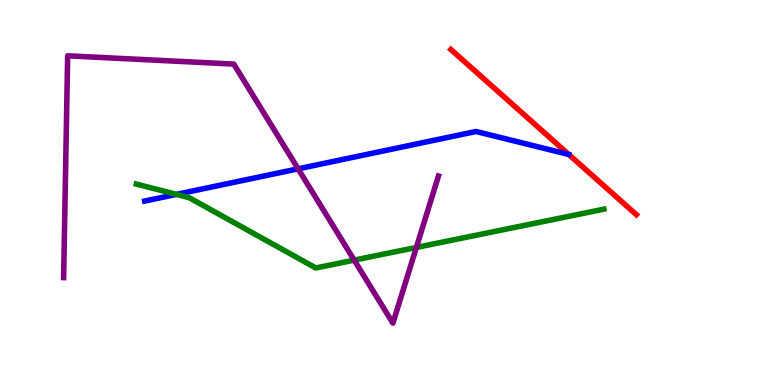[{'lines': ['blue', 'red'], 'intersections': []}, {'lines': ['green', 'red'], 'intersections': []}, {'lines': ['purple', 'red'], 'intersections': []}, {'lines': ['blue', 'green'], 'intersections': [{'x': 2.28, 'y': 4.95}]}, {'lines': ['blue', 'purple'], 'intersections': [{'x': 3.85, 'y': 5.61}]}, {'lines': ['green', 'purple'], 'intersections': [{'x': 4.57, 'y': 3.24}, {'x': 5.37, 'y': 3.57}]}]